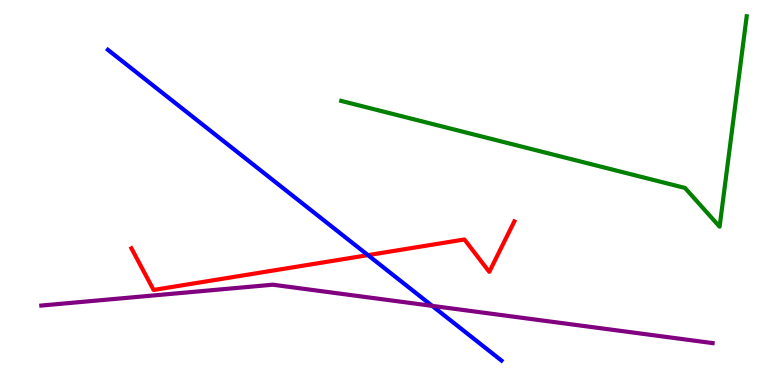[{'lines': ['blue', 'red'], 'intersections': [{'x': 4.75, 'y': 3.37}]}, {'lines': ['green', 'red'], 'intersections': []}, {'lines': ['purple', 'red'], 'intersections': []}, {'lines': ['blue', 'green'], 'intersections': []}, {'lines': ['blue', 'purple'], 'intersections': [{'x': 5.58, 'y': 2.06}]}, {'lines': ['green', 'purple'], 'intersections': []}]